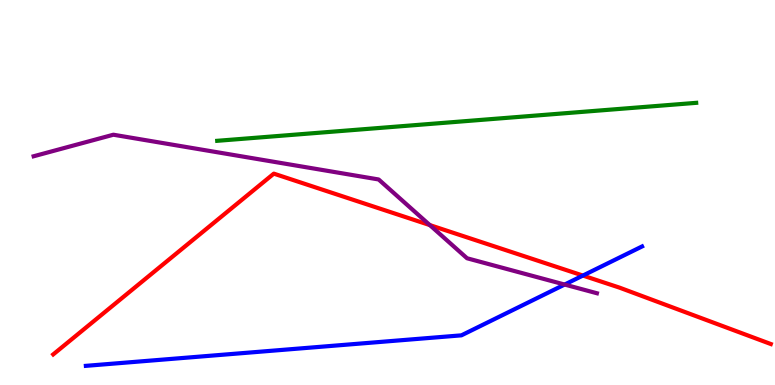[{'lines': ['blue', 'red'], 'intersections': [{'x': 7.52, 'y': 2.84}]}, {'lines': ['green', 'red'], 'intersections': []}, {'lines': ['purple', 'red'], 'intersections': [{'x': 5.55, 'y': 4.15}]}, {'lines': ['blue', 'green'], 'intersections': []}, {'lines': ['blue', 'purple'], 'intersections': [{'x': 7.29, 'y': 2.61}]}, {'lines': ['green', 'purple'], 'intersections': []}]